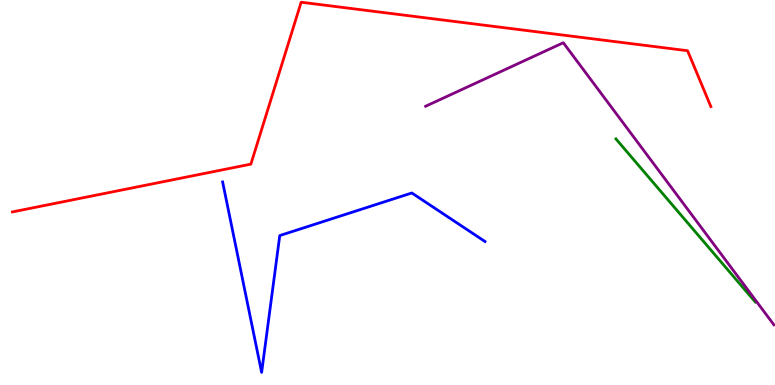[{'lines': ['blue', 'red'], 'intersections': []}, {'lines': ['green', 'red'], 'intersections': []}, {'lines': ['purple', 'red'], 'intersections': []}, {'lines': ['blue', 'green'], 'intersections': []}, {'lines': ['blue', 'purple'], 'intersections': []}, {'lines': ['green', 'purple'], 'intersections': []}]